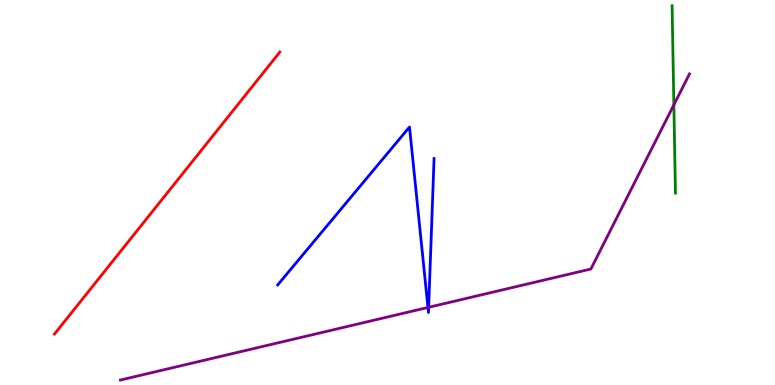[{'lines': ['blue', 'red'], 'intersections': []}, {'lines': ['green', 'red'], 'intersections': []}, {'lines': ['purple', 'red'], 'intersections': []}, {'lines': ['blue', 'green'], 'intersections': []}, {'lines': ['blue', 'purple'], 'intersections': [{'x': 5.52, 'y': 2.01}, {'x': 5.53, 'y': 2.02}]}, {'lines': ['green', 'purple'], 'intersections': [{'x': 8.7, 'y': 7.28}]}]